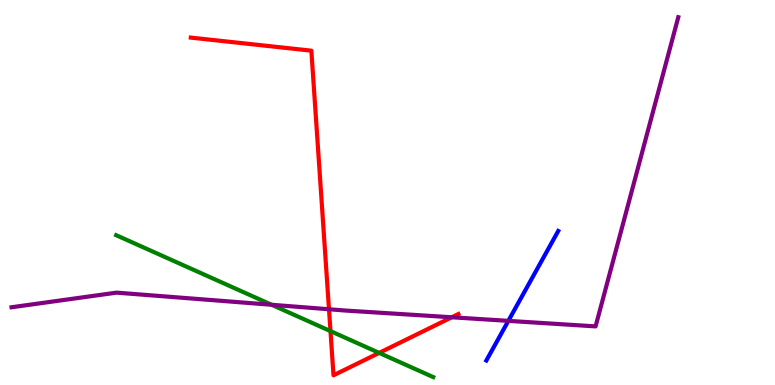[{'lines': ['blue', 'red'], 'intersections': []}, {'lines': ['green', 'red'], 'intersections': [{'x': 4.26, 'y': 1.4}, {'x': 4.89, 'y': 0.834}]}, {'lines': ['purple', 'red'], 'intersections': [{'x': 4.25, 'y': 1.97}, {'x': 5.83, 'y': 1.76}]}, {'lines': ['blue', 'green'], 'intersections': []}, {'lines': ['blue', 'purple'], 'intersections': [{'x': 6.56, 'y': 1.67}]}, {'lines': ['green', 'purple'], 'intersections': [{'x': 3.5, 'y': 2.08}]}]